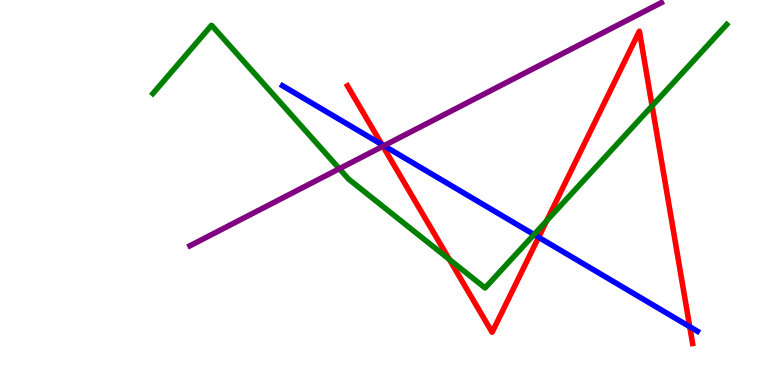[{'lines': ['blue', 'red'], 'intersections': [{'x': 4.93, 'y': 6.24}, {'x': 6.95, 'y': 3.84}, {'x': 8.9, 'y': 1.51}]}, {'lines': ['green', 'red'], 'intersections': [{'x': 5.8, 'y': 3.26}, {'x': 7.05, 'y': 4.27}, {'x': 8.41, 'y': 7.25}]}, {'lines': ['purple', 'red'], 'intersections': [{'x': 4.94, 'y': 6.2}]}, {'lines': ['blue', 'green'], 'intersections': [{'x': 6.89, 'y': 3.91}]}, {'lines': ['blue', 'purple'], 'intersections': [{'x': 4.95, 'y': 6.21}]}, {'lines': ['green', 'purple'], 'intersections': [{'x': 4.38, 'y': 5.62}]}]